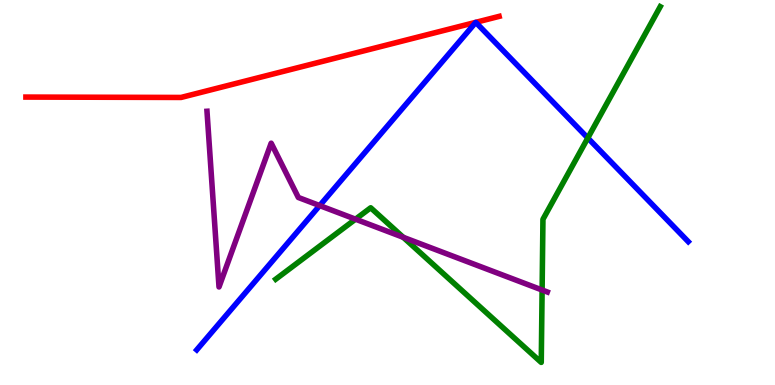[{'lines': ['blue', 'red'], 'intersections': []}, {'lines': ['green', 'red'], 'intersections': []}, {'lines': ['purple', 'red'], 'intersections': []}, {'lines': ['blue', 'green'], 'intersections': [{'x': 7.58, 'y': 6.42}]}, {'lines': ['blue', 'purple'], 'intersections': [{'x': 4.12, 'y': 4.66}]}, {'lines': ['green', 'purple'], 'intersections': [{'x': 4.59, 'y': 4.31}, {'x': 5.2, 'y': 3.84}, {'x': 7.0, 'y': 2.47}]}]